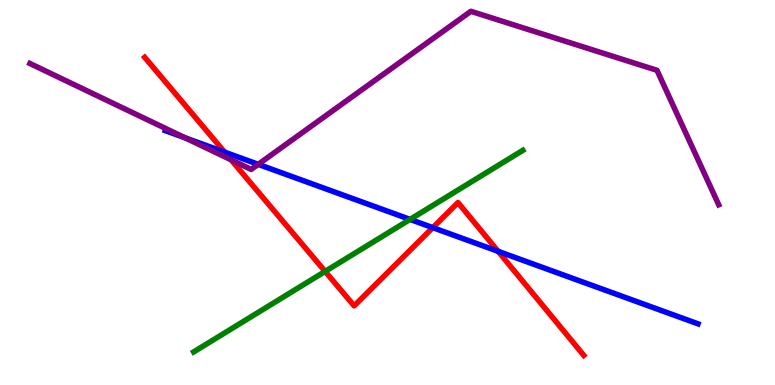[{'lines': ['blue', 'red'], 'intersections': [{'x': 2.9, 'y': 6.05}, {'x': 5.58, 'y': 4.09}, {'x': 6.43, 'y': 3.47}]}, {'lines': ['green', 'red'], 'intersections': [{'x': 4.2, 'y': 2.95}]}, {'lines': ['purple', 'red'], 'intersections': [{'x': 2.98, 'y': 5.85}]}, {'lines': ['blue', 'green'], 'intersections': [{'x': 5.29, 'y': 4.3}]}, {'lines': ['blue', 'purple'], 'intersections': [{'x': 2.39, 'y': 6.42}, {'x': 3.33, 'y': 5.73}]}, {'lines': ['green', 'purple'], 'intersections': []}]